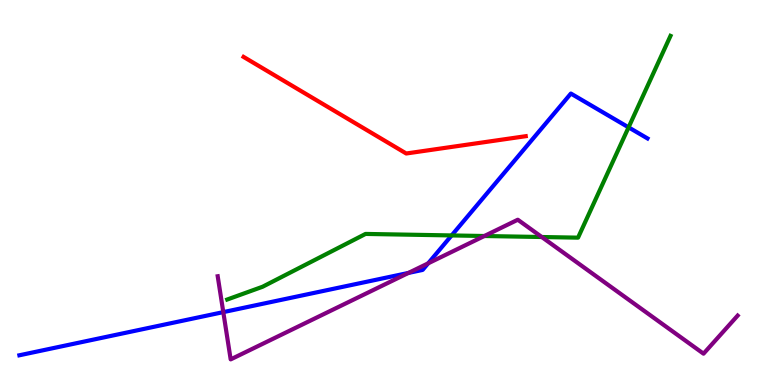[{'lines': ['blue', 'red'], 'intersections': []}, {'lines': ['green', 'red'], 'intersections': []}, {'lines': ['purple', 'red'], 'intersections': []}, {'lines': ['blue', 'green'], 'intersections': [{'x': 5.83, 'y': 3.88}, {'x': 8.11, 'y': 6.69}]}, {'lines': ['blue', 'purple'], 'intersections': [{'x': 2.88, 'y': 1.89}, {'x': 5.27, 'y': 2.91}, {'x': 5.52, 'y': 3.16}]}, {'lines': ['green', 'purple'], 'intersections': [{'x': 6.25, 'y': 3.87}, {'x': 6.99, 'y': 3.84}]}]